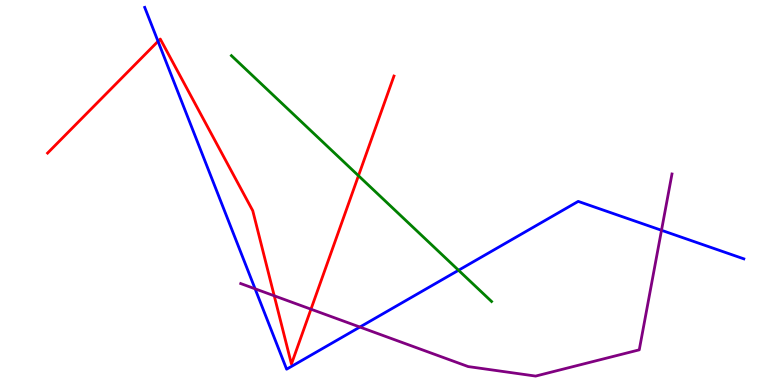[{'lines': ['blue', 'red'], 'intersections': [{'x': 2.04, 'y': 8.93}]}, {'lines': ['green', 'red'], 'intersections': [{'x': 4.63, 'y': 5.44}]}, {'lines': ['purple', 'red'], 'intersections': [{'x': 3.54, 'y': 2.32}, {'x': 4.01, 'y': 1.97}]}, {'lines': ['blue', 'green'], 'intersections': [{'x': 5.92, 'y': 2.98}]}, {'lines': ['blue', 'purple'], 'intersections': [{'x': 3.29, 'y': 2.5}, {'x': 4.64, 'y': 1.51}, {'x': 8.54, 'y': 4.02}]}, {'lines': ['green', 'purple'], 'intersections': []}]